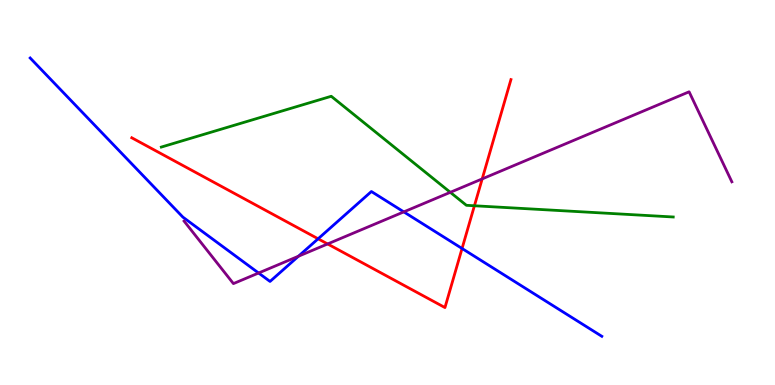[{'lines': ['blue', 'red'], 'intersections': [{'x': 4.1, 'y': 3.8}, {'x': 5.96, 'y': 3.55}]}, {'lines': ['green', 'red'], 'intersections': [{'x': 6.12, 'y': 4.66}]}, {'lines': ['purple', 'red'], 'intersections': [{'x': 4.23, 'y': 3.66}, {'x': 6.22, 'y': 5.35}]}, {'lines': ['blue', 'green'], 'intersections': []}, {'lines': ['blue', 'purple'], 'intersections': [{'x': 3.34, 'y': 2.91}, {'x': 3.85, 'y': 3.34}, {'x': 5.21, 'y': 4.5}]}, {'lines': ['green', 'purple'], 'intersections': [{'x': 5.81, 'y': 5.0}]}]